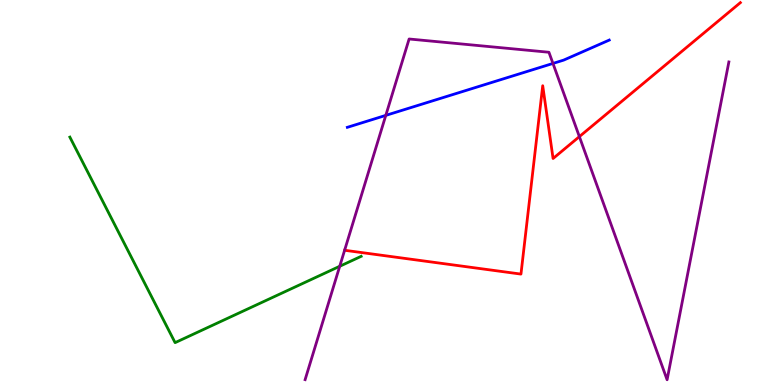[{'lines': ['blue', 'red'], 'intersections': []}, {'lines': ['green', 'red'], 'intersections': []}, {'lines': ['purple', 'red'], 'intersections': [{'x': 7.48, 'y': 6.45}]}, {'lines': ['blue', 'green'], 'intersections': []}, {'lines': ['blue', 'purple'], 'intersections': [{'x': 4.98, 'y': 7.0}, {'x': 7.14, 'y': 8.35}]}, {'lines': ['green', 'purple'], 'intersections': [{'x': 4.38, 'y': 3.08}]}]